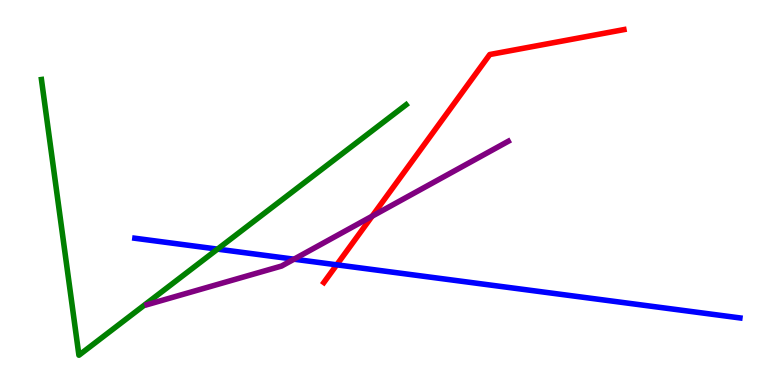[{'lines': ['blue', 'red'], 'intersections': [{'x': 4.34, 'y': 3.12}]}, {'lines': ['green', 'red'], 'intersections': []}, {'lines': ['purple', 'red'], 'intersections': [{'x': 4.8, 'y': 4.38}]}, {'lines': ['blue', 'green'], 'intersections': [{'x': 2.81, 'y': 3.53}]}, {'lines': ['blue', 'purple'], 'intersections': [{'x': 3.79, 'y': 3.27}]}, {'lines': ['green', 'purple'], 'intersections': []}]